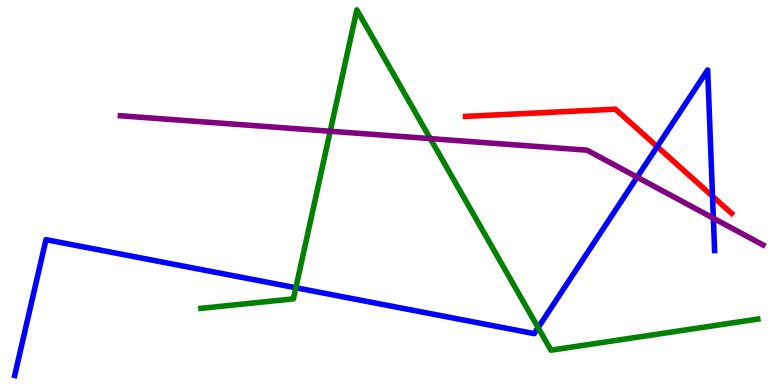[{'lines': ['blue', 'red'], 'intersections': [{'x': 8.48, 'y': 6.19}, {'x': 9.19, 'y': 4.9}]}, {'lines': ['green', 'red'], 'intersections': []}, {'lines': ['purple', 'red'], 'intersections': []}, {'lines': ['blue', 'green'], 'intersections': [{'x': 3.82, 'y': 2.53}, {'x': 6.94, 'y': 1.49}]}, {'lines': ['blue', 'purple'], 'intersections': [{'x': 8.22, 'y': 5.4}, {'x': 9.2, 'y': 4.33}]}, {'lines': ['green', 'purple'], 'intersections': [{'x': 4.26, 'y': 6.59}, {'x': 5.55, 'y': 6.4}]}]